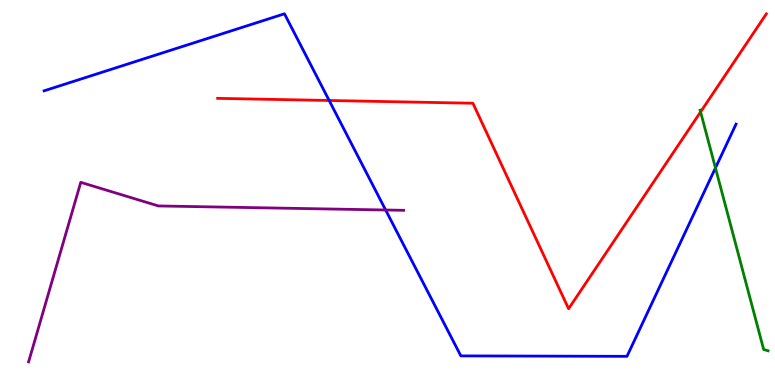[{'lines': ['blue', 'red'], 'intersections': [{'x': 4.25, 'y': 7.39}]}, {'lines': ['green', 'red'], 'intersections': [{'x': 9.04, 'y': 7.09}]}, {'lines': ['purple', 'red'], 'intersections': []}, {'lines': ['blue', 'green'], 'intersections': [{'x': 9.23, 'y': 5.64}]}, {'lines': ['blue', 'purple'], 'intersections': [{'x': 4.98, 'y': 4.55}]}, {'lines': ['green', 'purple'], 'intersections': []}]